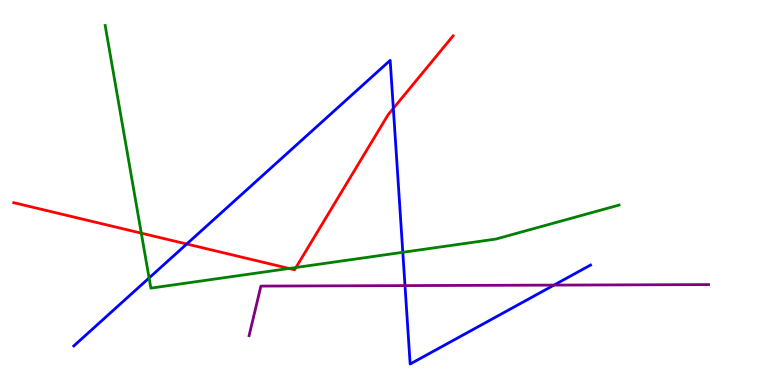[{'lines': ['blue', 'red'], 'intersections': [{'x': 2.41, 'y': 3.66}, {'x': 5.08, 'y': 7.18}]}, {'lines': ['green', 'red'], 'intersections': [{'x': 1.82, 'y': 3.94}, {'x': 3.73, 'y': 3.03}, {'x': 3.82, 'y': 3.05}]}, {'lines': ['purple', 'red'], 'intersections': []}, {'lines': ['blue', 'green'], 'intersections': [{'x': 1.92, 'y': 2.78}, {'x': 5.2, 'y': 3.45}]}, {'lines': ['blue', 'purple'], 'intersections': [{'x': 5.23, 'y': 2.58}, {'x': 7.15, 'y': 2.59}]}, {'lines': ['green', 'purple'], 'intersections': []}]